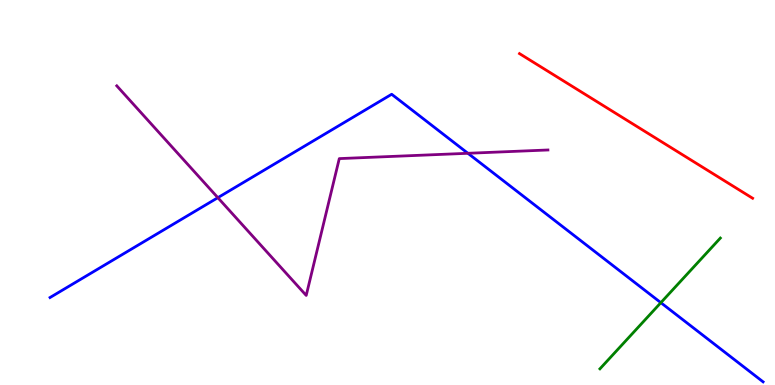[{'lines': ['blue', 'red'], 'intersections': []}, {'lines': ['green', 'red'], 'intersections': []}, {'lines': ['purple', 'red'], 'intersections': []}, {'lines': ['blue', 'green'], 'intersections': [{'x': 8.53, 'y': 2.14}]}, {'lines': ['blue', 'purple'], 'intersections': [{'x': 2.81, 'y': 4.87}, {'x': 6.04, 'y': 6.02}]}, {'lines': ['green', 'purple'], 'intersections': []}]